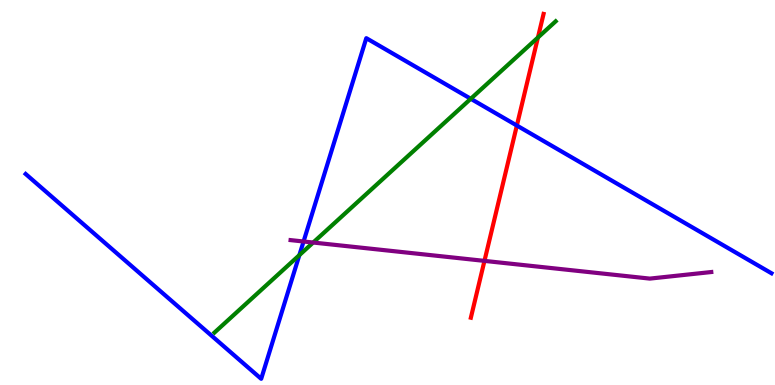[{'lines': ['blue', 'red'], 'intersections': [{'x': 6.67, 'y': 6.74}]}, {'lines': ['green', 'red'], 'intersections': [{'x': 6.94, 'y': 9.03}]}, {'lines': ['purple', 'red'], 'intersections': [{'x': 6.25, 'y': 3.22}]}, {'lines': ['blue', 'green'], 'intersections': [{'x': 3.86, 'y': 3.37}, {'x': 6.07, 'y': 7.43}]}, {'lines': ['blue', 'purple'], 'intersections': [{'x': 3.92, 'y': 3.73}]}, {'lines': ['green', 'purple'], 'intersections': [{'x': 4.04, 'y': 3.7}]}]